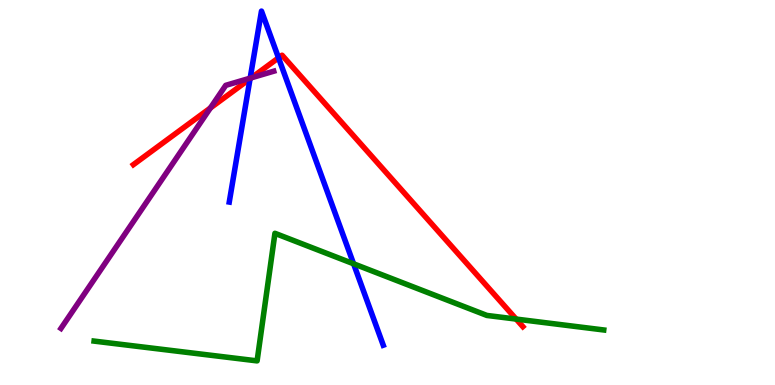[{'lines': ['blue', 'red'], 'intersections': [{'x': 3.23, 'y': 7.95}, {'x': 3.59, 'y': 8.5}]}, {'lines': ['green', 'red'], 'intersections': [{'x': 6.66, 'y': 1.71}]}, {'lines': ['purple', 'red'], 'intersections': [{'x': 2.71, 'y': 7.2}, {'x': 3.24, 'y': 7.98}]}, {'lines': ['blue', 'green'], 'intersections': [{'x': 4.56, 'y': 3.15}]}, {'lines': ['blue', 'purple'], 'intersections': [{'x': 3.23, 'y': 7.97}]}, {'lines': ['green', 'purple'], 'intersections': []}]